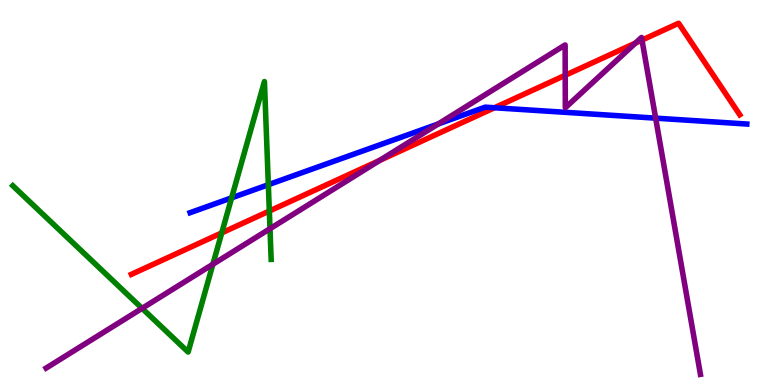[{'lines': ['blue', 'red'], 'intersections': [{'x': 6.38, 'y': 7.2}]}, {'lines': ['green', 'red'], 'intersections': [{'x': 2.86, 'y': 3.95}, {'x': 3.48, 'y': 4.52}]}, {'lines': ['purple', 'red'], 'intersections': [{'x': 4.9, 'y': 5.83}, {'x': 7.29, 'y': 8.04}, {'x': 8.2, 'y': 8.88}, {'x': 8.28, 'y': 8.96}]}, {'lines': ['blue', 'green'], 'intersections': [{'x': 2.99, 'y': 4.86}, {'x': 3.46, 'y': 5.2}]}, {'lines': ['blue', 'purple'], 'intersections': [{'x': 5.65, 'y': 6.78}, {'x': 8.46, 'y': 6.93}]}, {'lines': ['green', 'purple'], 'intersections': [{'x': 1.83, 'y': 1.99}, {'x': 2.75, 'y': 3.14}, {'x': 3.48, 'y': 4.06}]}]